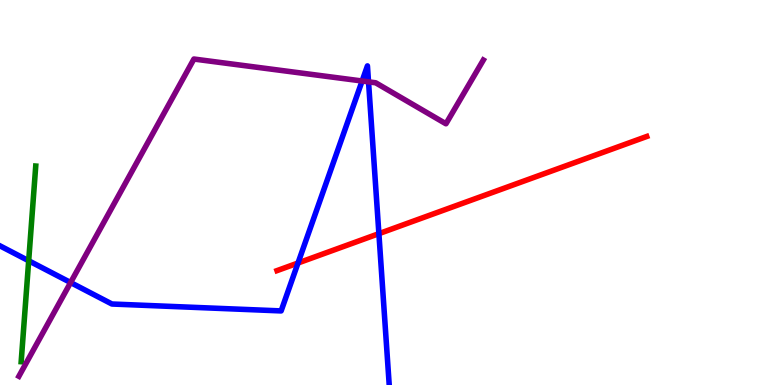[{'lines': ['blue', 'red'], 'intersections': [{'x': 3.85, 'y': 3.17}, {'x': 4.89, 'y': 3.93}]}, {'lines': ['green', 'red'], 'intersections': []}, {'lines': ['purple', 'red'], 'intersections': []}, {'lines': ['blue', 'green'], 'intersections': [{'x': 0.37, 'y': 3.23}]}, {'lines': ['blue', 'purple'], 'intersections': [{'x': 0.911, 'y': 2.66}, {'x': 4.67, 'y': 7.9}, {'x': 4.76, 'y': 7.87}]}, {'lines': ['green', 'purple'], 'intersections': []}]